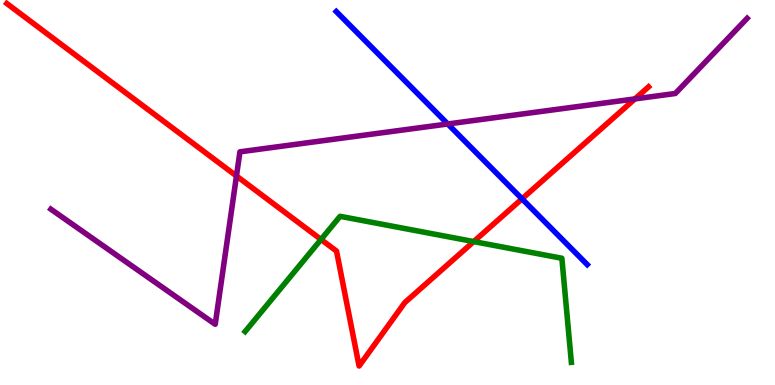[{'lines': ['blue', 'red'], 'intersections': [{'x': 6.74, 'y': 4.84}]}, {'lines': ['green', 'red'], 'intersections': [{'x': 4.14, 'y': 3.78}, {'x': 6.11, 'y': 3.73}]}, {'lines': ['purple', 'red'], 'intersections': [{'x': 3.05, 'y': 5.43}, {'x': 8.19, 'y': 7.43}]}, {'lines': ['blue', 'green'], 'intersections': []}, {'lines': ['blue', 'purple'], 'intersections': [{'x': 5.78, 'y': 6.78}]}, {'lines': ['green', 'purple'], 'intersections': []}]